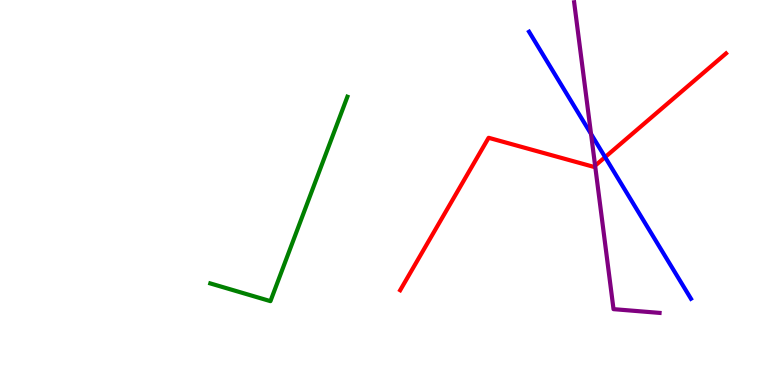[{'lines': ['blue', 'red'], 'intersections': [{'x': 7.81, 'y': 5.92}]}, {'lines': ['green', 'red'], 'intersections': []}, {'lines': ['purple', 'red'], 'intersections': [{'x': 7.68, 'y': 5.7}]}, {'lines': ['blue', 'green'], 'intersections': []}, {'lines': ['blue', 'purple'], 'intersections': [{'x': 7.63, 'y': 6.52}]}, {'lines': ['green', 'purple'], 'intersections': []}]